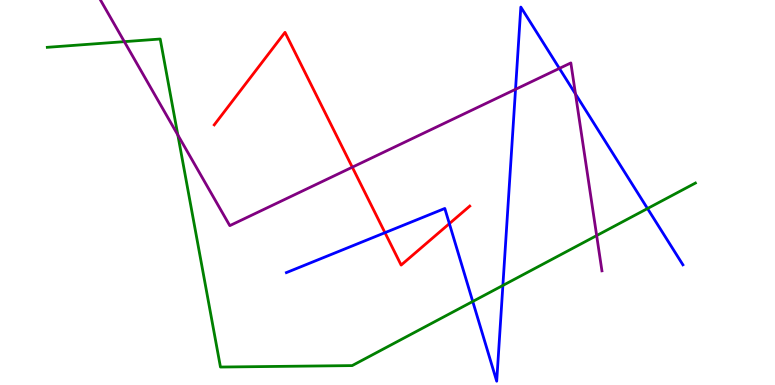[{'lines': ['blue', 'red'], 'intersections': [{'x': 4.97, 'y': 3.96}, {'x': 5.8, 'y': 4.19}]}, {'lines': ['green', 'red'], 'intersections': []}, {'lines': ['purple', 'red'], 'intersections': [{'x': 4.55, 'y': 5.66}]}, {'lines': ['blue', 'green'], 'intersections': [{'x': 6.1, 'y': 2.17}, {'x': 6.49, 'y': 2.59}, {'x': 8.35, 'y': 4.58}]}, {'lines': ['blue', 'purple'], 'intersections': [{'x': 6.65, 'y': 7.68}, {'x': 7.22, 'y': 8.22}, {'x': 7.43, 'y': 7.56}]}, {'lines': ['green', 'purple'], 'intersections': [{'x': 1.6, 'y': 8.92}, {'x': 2.29, 'y': 6.49}, {'x': 7.7, 'y': 3.88}]}]